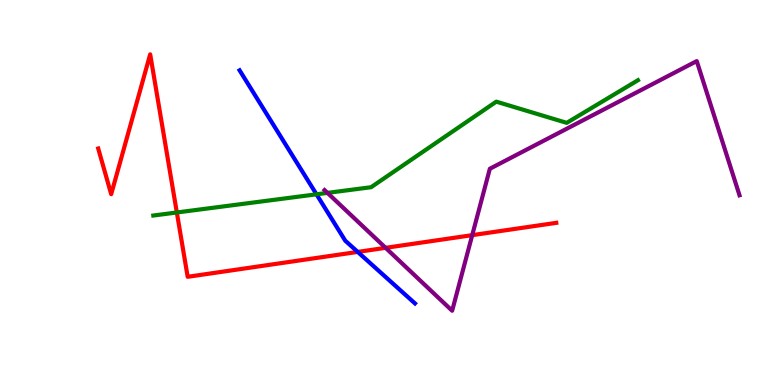[{'lines': ['blue', 'red'], 'intersections': [{'x': 4.62, 'y': 3.46}]}, {'lines': ['green', 'red'], 'intersections': [{'x': 2.28, 'y': 4.48}]}, {'lines': ['purple', 'red'], 'intersections': [{'x': 4.98, 'y': 3.56}, {'x': 6.09, 'y': 3.89}]}, {'lines': ['blue', 'green'], 'intersections': [{'x': 4.08, 'y': 4.95}]}, {'lines': ['blue', 'purple'], 'intersections': []}, {'lines': ['green', 'purple'], 'intersections': [{'x': 4.23, 'y': 4.99}]}]